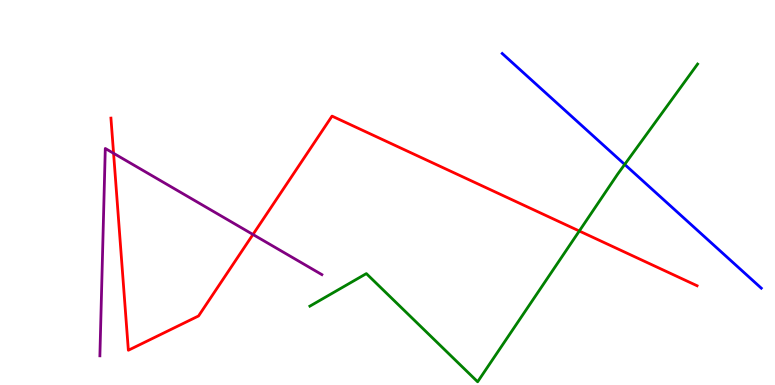[{'lines': ['blue', 'red'], 'intersections': []}, {'lines': ['green', 'red'], 'intersections': [{'x': 7.47, 'y': 4.0}]}, {'lines': ['purple', 'red'], 'intersections': [{'x': 1.47, 'y': 6.02}, {'x': 3.26, 'y': 3.91}]}, {'lines': ['blue', 'green'], 'intersections': [{'x': 8.06, 'y': 5.73}]}, {'lines': ['blue', 'purple'], 'intersections': []}, {'lines': ['green', 'purple'], 'intersections': []}]